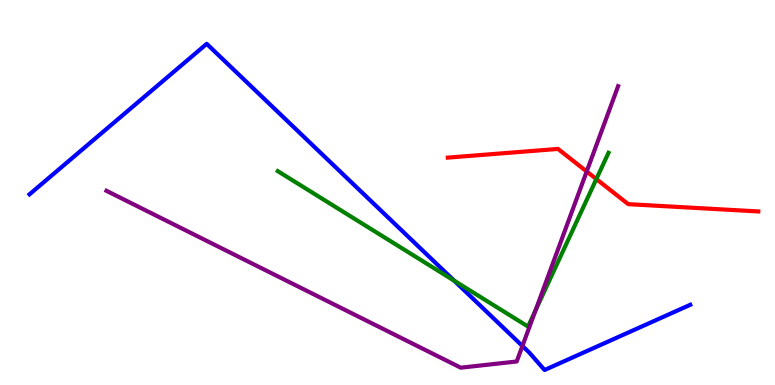[{'lines': ['blue', 'red'], 'intersections': []}, {'lines': ['green', 'red'], 'intersections': [{'x': 7.69, 'y': 5.35}]}, {'lines': ['purple', 'red'], 'intersections': [{'x': 7.57, 'y': 5.55}]}, {'lines': ['blue', 'green'], 'intersections': [{'x': 5.86, 'y': 2.71}]}, {'lines': ['blue', 'purple'], 'intersections': [{'x': 6.74, 'y': 1.01}]}, {'lines': ['green', 'purple'], 'intersections': [{'x': 6.91, 'y': 1.94}]}]